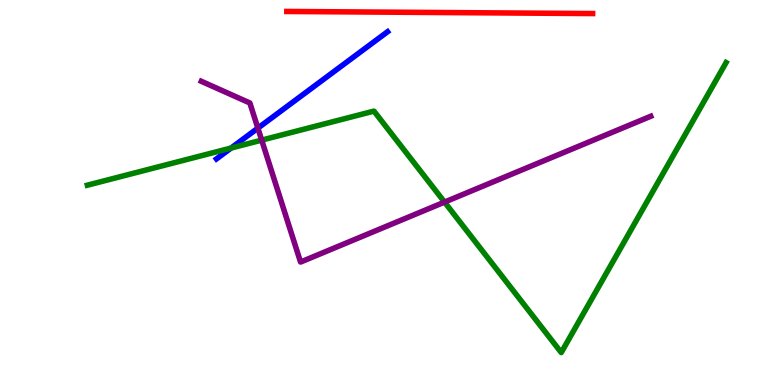[{'lines': ['blue', 'red'], 'intersections': []}, {'lines': ['green', 'red'], 'intersections': []}, {'lines': ['purple', 'red'], 'intersections': []}, {'lines': ['blue', 'green'], 'intersections': [{'x': 2.98, 'y': 6.15}]}, {'lines': ['blue', 'purple'], 'intersections': [{'x': 3.33, 'y': 6.67}]}, {'lines': ['green', 'purple'], 'intersections': [{'x': 3.38, 'y': 6.36}, {'x': 5.74, 'y': 4.75}]}]